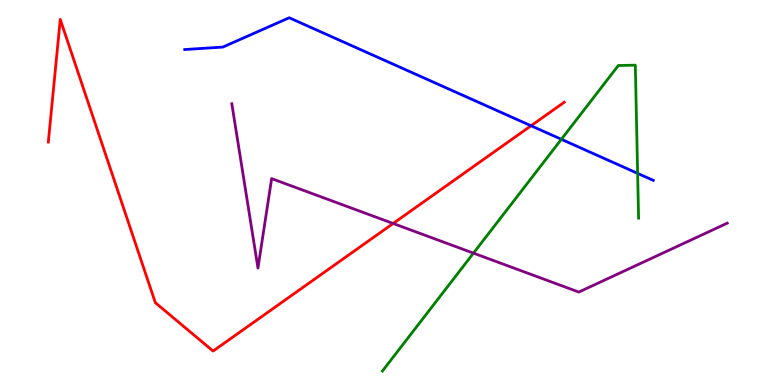[{'lines': ['blue', 'red'], 'intersections': [{'x': 6.85, 'y': 6.73}]}, {'lines': ['green', 'red'], 'intersections': []}, {'lines': ['purple', 'red'], 'intersections': [{'x': 5.07, 'y': 4.2}]}, {'lines': ['blue', 'green'], 'intersections': [{'x': 7.24, 'y': 6.38}, {'x': 8.23, 'y': 5.5}]}, {'lines': ['blue', 'purple'], 'intersections': []}, {'lines': ['green', 'purple'], 'intersections': [{'x': 6.11, 'y': 3.42}]}]